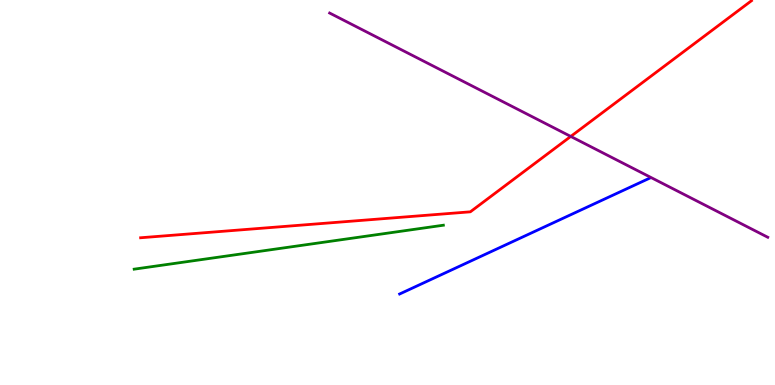[{'lines': ['blue', 'red'], 'intersections': []}, {'lines': ['green', 'red'], 'intersections': []}, {'lines': ['purple', 'red'], 'intersections': [{'x': 7.36, 'y': 6.46}]}, {'lines': ['blue', 'green'], 'intersections': []}, {'lines': ['blue', 'purple'], 'intersections': []}, {'lines': ['green', 'purple'], 'intersections': []}]